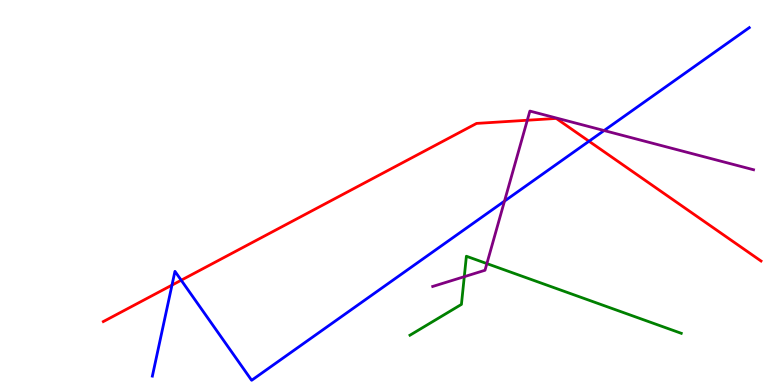[{'lines': ['blue', 'red'], 'intersections': [{'x': 2.22, 'y': 2.59}, {'x': 2.34, 'y': 2.72}, {'x': 7.6, 'y': 6.33}]}, {'lines': ['green', 'red'], 'intersections': []}, {'lines': ['purple', 'red'], 'intersections': [{'x': 6.8, 'y': 6.88}]}, {'lines': ['blue', 'green'], 'intersections': []}, {'lines': ['blue', 'purple'], 'intersections': [{'x': 6.51, 'y': 4.78}, {'x': 7.79, 'y': 6.61}]}, {'lines': ['green', 'purple'], 'intersections': [{'x': 5.99, 'y': 2.81}, {'x': 6.28, 'y': 3.15}]}]